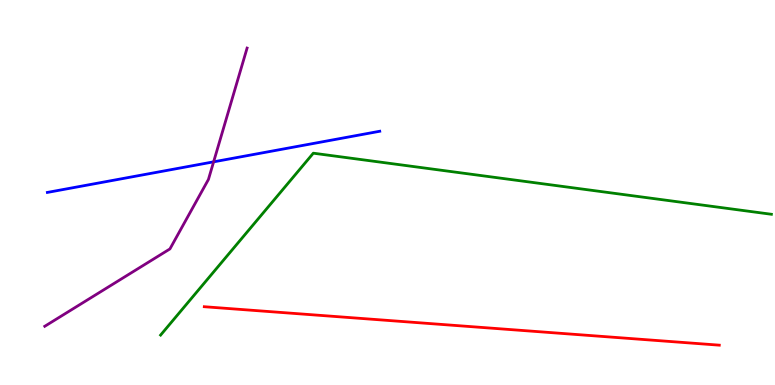[{'lines': ['blue', 'red'], 'intersections': []}, {'lines': ['green', 'red'], 'intersections': []}, {'lines': ['purple', 'red'], 'intersections': []}, {'lines': ['blue', 'green'], 'intersections': []}, {'lines': ['blue', 'purple'], 'intersections': [{'x': 2.76, 'y': 5.8}]}, {'lines': ['green', 'purple'], 'intersections': []}]